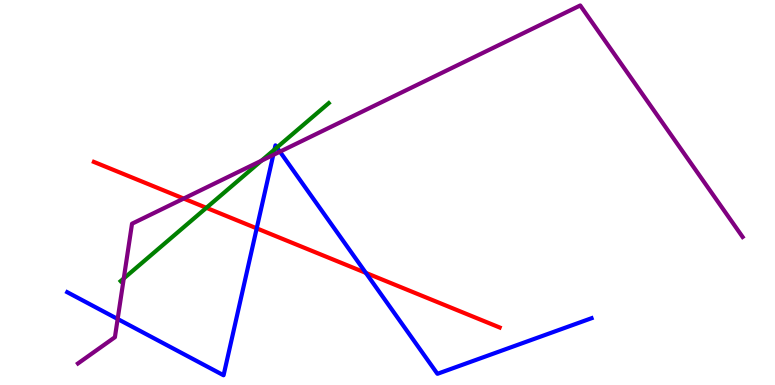[{'lines': ['blue', 'red'], 'intersections': [{'x': 3.31, 'y': 4.07}, {'x': 4.72, 'y': 2.91}]}, {'lines': ['green', 'red'], 'intersections': [{'x': 2.66, 'y': 4.6}]}, {'lines': ['purple', 'red'], 'intersections': [{'x': 2.37, 'y': 4.84}]}, {'lines': ['blue', 'green'], 'intersections': [{'x': 3.54, 'y': 6.12}, {'x': 3.57, 'y': 6.17}]}, {'lines': ['blue', 'purple'], 'intersections': [{'x': 1.52, 'y': 1.71}, {'x': 3.53, 'y': 5.98}, {'x': 3.61, 'y': 6.06}]}, {'lines': ['green', 'purple'], 'intersections': [{'x': 1.6, 'y': 2.77}, {'x': 3.37, 'y': 5.83}]}]